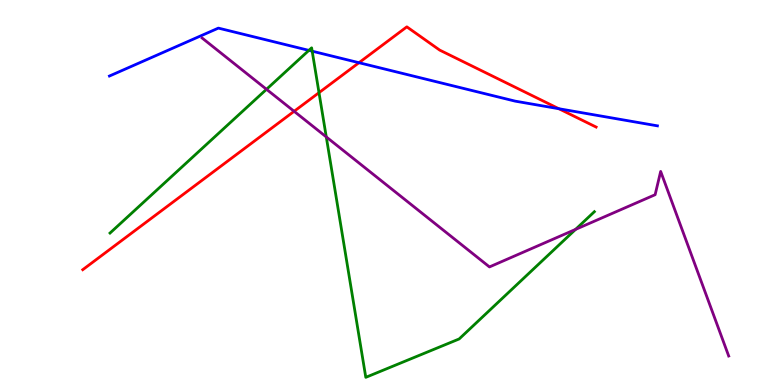[{'lines': ['blue', 'red'], 'intersections': [{'x': 4.63, 'y': 8.37}, {'x': 7.21, 'y': 7.18}]}, {'lines': ['green', 'red'], 'intersections': [{'x': 4.12, 'y': 7.59}]}, {'lines': ['purple', 'red'], 'intersections': [{'x': 3.8, 'y': 7.11}]}, {'lines': ['blue', 'green'], 'intersections': [{'x': 3.99, 'y': 8.69}, {'x': 4.03, 'y': 8.67}]}, {'lines': ['blue', 'purple'], 'intersections': []}, {'lines': ['green', 'purple'], 'intersections': [{'x': 3.44, 'y': 7.68}, {'x': 4.21, 'y': 6.44}, {'x': 7.43, 'y': 4.04}]}]